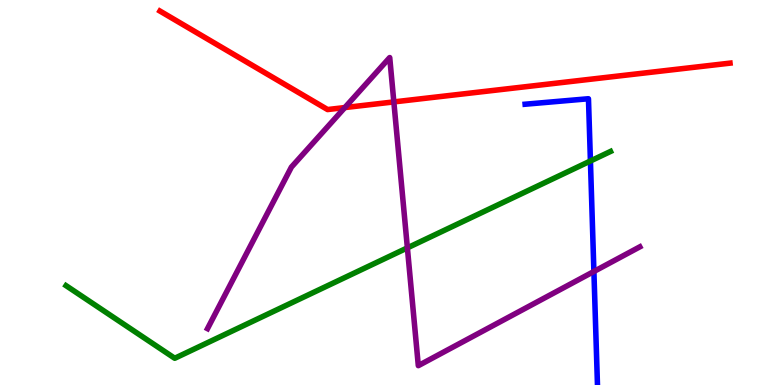[{'lines': ['blue', 'red'], 'intersections': []}, {'lines': ['green', 'red'], 'intersections': []}, {'lines': ['purple', 'red'], 'intersections': [{'x': 4.45, 'y': 7.21}, {'x': 5.08, 'y': 7.35}]}, {'lines': ['blue', 'green'], 'intersections': [{'x': 7.62, 'y': 5.82}]}, {'lines': ['blue', 'purple'], 'intersections': [{'x': 7.66, 'y': 2.95}]}, {'lines': ['green', 'purple'], 'intersections': [{'x': 5.26, 'y': 3.56}]}]